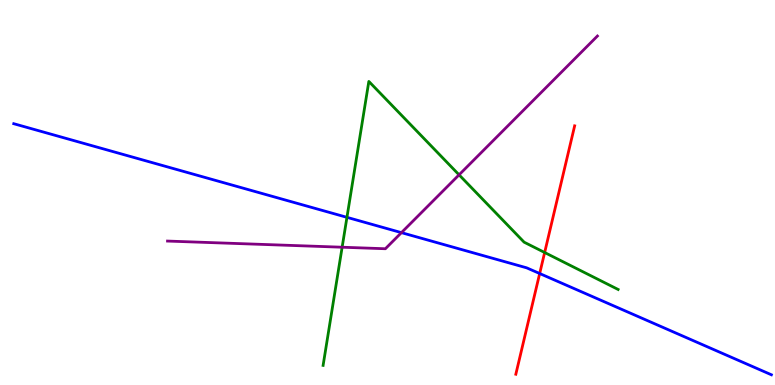[{'lines': ['blue', 'red'], 'intersections': [{'x': 6.96, 'y': 2.9}]}, {'lines': ['green', 'red'], 'intersections': [{'x': 7.03, 'y': 3.44}]}, {'lines': ['purple', 'red'], 'intersections': []}, {'lines': ['blue', 'green'], 'intersections': [{'x': 4.48, 'y': 4.36}]}, {'lines': ['blue', 'purple'], 'intersections': [{'x': 5.18, 'y': 3.96}]}, {'lines': ['green', 'purple'], 'intersections': [{'x': 4.41, 'y': 3.58}, {'x': 5.92, 'y': 5.46}]}]